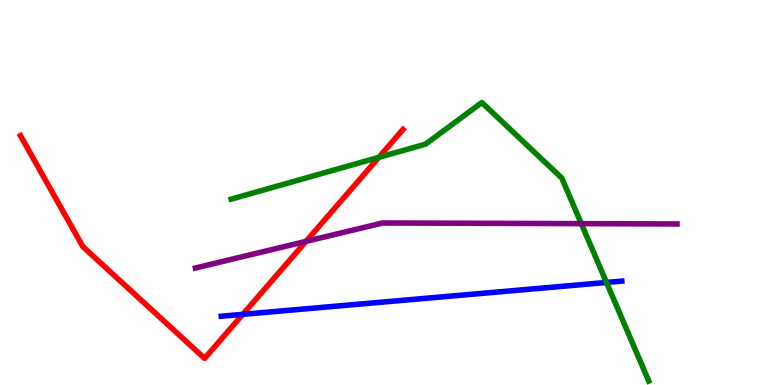[{'lines': ['blue', 'red'], 'intersections': [{'x': 3.13, 'y': 1.84}]}, {'lines': ['green', 'red'], 'intersections': [{'x': 4.89, 'y': 5.91}]}, {'lines': ['purple', 'red'], 'intersections': [{'x': 3.95, 'y': 3.73}]}, {'lines': ['blue', 'green'], 'intersections': [{'x': 7.83, 'y': 2.66}]}, {'lines': ['blue', 'purple'], 'intersections': []}, {'lines': ['green', 'purple'], 'intersections': [{'x': 7.5, 'y': 4.19}]}]